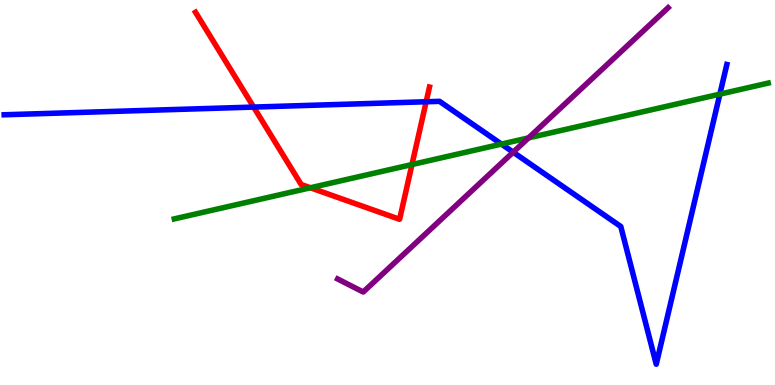[{'lines': ['blue', 'red'], 'intersections': [{'x': 3.27, 'y': 7.22}, {'x': 5.5, 'y': 7.36}]}, {'lines': ['green', 'red'], 'intersections': [{'x': 4.01, 'y': 5.12}, {'x': 5.32, 'y': 5.73}]}, {'lines': ['purple', 'red'], 'intersections': []}, {'lines': ['blue', 'green'], 'intersections': [{'x': 6.47, 'y': 6.26}, {'x': 9.29, 'y': 7.55}]}, {'lines': ['blue', 'purple'], 'intersections': [{'x': 6.62, 'y': 6.05}]}, {'lines': ['green', 'purple'], 'intersections': [{'x': 6.82, 'y': 6.42}]}]